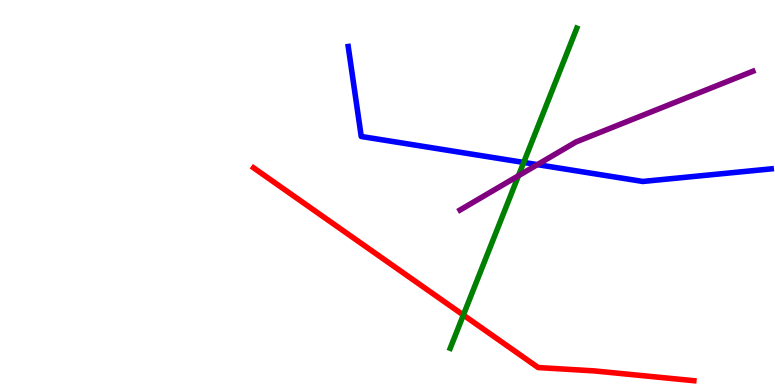[{'lines': ['blue', 'red'], 'intersections': []}, {'lines': ['green', 'red'], 'intersections': [{'x': 5.98, 'y': 1.82}]}, {'lines': ['purple', 'red'], 'intersections': []}, {'lines': ['blue', 'green'], 'intersections': [{'x': 6.76, 'y': 5.78}]}, {'lines': ['blue', 'purple'], 'intersections': [{'x': 6.93, 'y': 5.72}]}, {'lines': ['green', 'purple'], 'intersections': [{'x': 6.69, 'y': 5.44}]}]